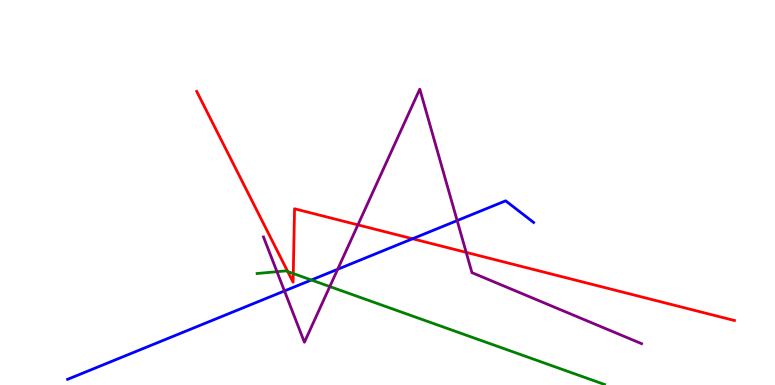[{'lines': ['blue', 'red'], 'intersections': [{'x': 5.32, 'y': 3.8}]}, {'lines': ['green', 'red'], 'intersections': [{'x': 3.71, 'y': 2.95}, {'x': 3.78, 'y': 2.89}]}, {'lines': ['purple', 'red'], 'intersections': [{'x': 4.62, 'y': 4.16}, {'x': 6.02, 'y': 3.44}]}, {'lines': ['blue', 'green'], 'intersections': [{'x': 4.02, 'y': 2.73}]}, {'lines': ['blue', 'purple'], 'intersections': [{'x': 3.67, 'y': 2.44}, {'x': 4.36, 'y': 3.01}, {'x': 5.9, 'y': 4.27}]}, {'lines': ['green', 'purple'], 'intersections': [{'x': 3.57, 'y': 2.94}, {'x': 4.26, 'y': 2.56}]}]